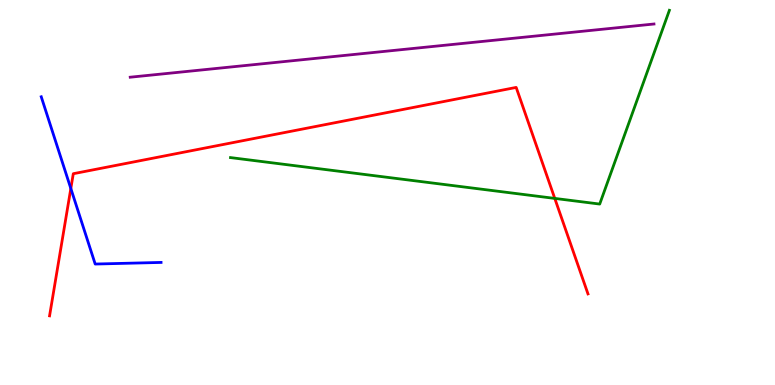[{'lines': ['blue', 'red'], 'intersections': [{'x': 0.914, 'y': 5.1}]}, {'lines': ['green', 'red'], 'intersections': [{'x': 7.16, 'y': 4.85}]}, {'lines': ['purple', 'red'], 'intersections': []}, {'lines': ['blue', 'green'], 'intersections': []}, {'lines': ['blue', 'purple'], 'intersections': []}, {'lines': ['green', 'purple'], 'intersections': []}]